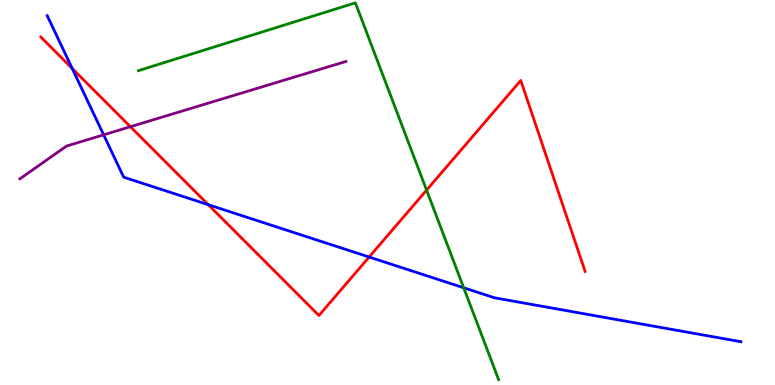[{'lines': ['blue', 'red'], 'intersections': [{'x': 0.932, 'y': 8.22}, {'x': 2.69, 'y': 4.68}, {'x': 4.76, 'y': 3.32}]}, {'lines': ['green', 'red'], 'intersections': [{'x': 5.5, 'y': 5.06}]}, {'lines': ['purple', 'red'], 'intersections': [{'x': 1.68, 'y': 6.71}]}, {'lines': ['blue', 'green'], 'intersections': [{'x': 5.98, 'y': 2.53}]}, {'lines': ['blue', 'purple'], 'intersections': [{'x': 1.34, 'y': 6.5}]}, {'lines': ['green', 'purple'], 'intersections': []}]